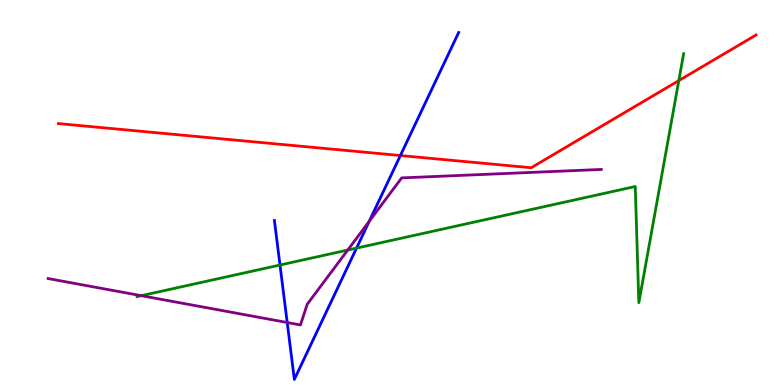[{'lines': ['blue', 'red'], 'intersections': [{'x': 5.17, 'y': 5.96}]}, {'lines': ['green', 'red'], 'intersections': [{'x': 8.76, 'y': 7.91}]}, {'lines': ['purple', 'red'], 'intersections': []}, {'lines': ['blue', 'green'], 'intersections': [{'x': 3.61, 'y': 3.12}, {'x': 4.6, 'y': 3.56}]}, {'lines': ['blue', 'purple'], 'intersections': [{'x': 3.71, 'y': 1.62}, {'x': 4.76, 'y': 4.25}]}, {'lines': ['green', 'purple'], 'intersections': [{'x': 1.82, 'y': 2.32}, {'x': 4.49, 'y': 3.51}]}]